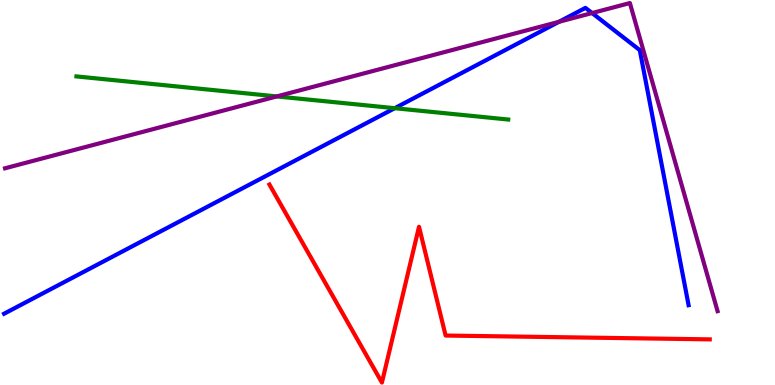[{'lines': ['blue', 'red'], 'intersections': []}, {'lines': ['green', 'red'], 'intersections': []}, {'lines': ['purple', 'red'], 'intersections': []}, {'lines': ['blue', 'green'], 'intersections': [{'x': 5.09, 'y': 7.19}]}, {'lines': ['blue', 'purple'], 'intersections': [{'x': 7.21, 'y': 9.43}, {'x': 7.64, 'y': 9.66}]}, {'lines': ['green', 'purple'], 'intersections': [{'x': 3.57, 'y': 7.5}]}]